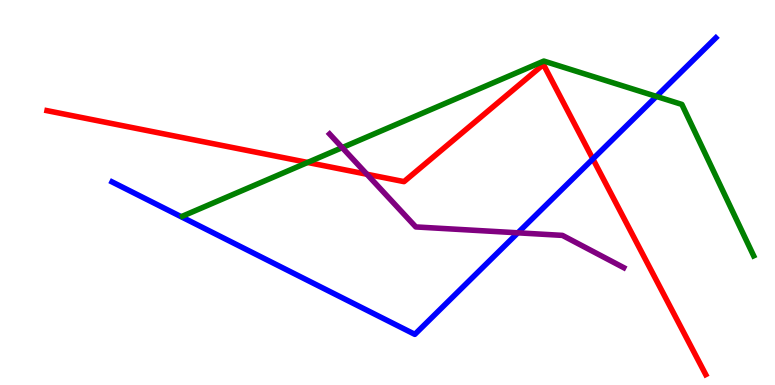[{'lines': ['blue', 'red'], 'intersections': [{'x': 7.65, 'y': 5.87}]}, {'lines': ['green', 'red'], 'intersections': [{'x': 3.97, 'y': 5.78}]}, {'lines': ['purple', 'red'], 'intersections': [{'x': 4.73, 'y': 5.47}]}, {'lines': ['blue', 'green'], 'intersections': [{'x': 8.47, 'y': 7.5}]}, {'lines': ['blue', 'purple'], 'intersections': [{'x': 6.68, 'y': 3.95}]}, {'lines': ['green', 'purple'], 'intersections': [{'x': 4.42, 'y': 6.17}]}]